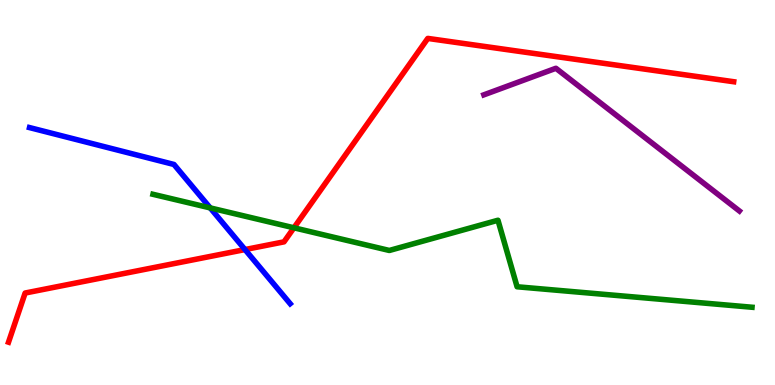[{'lines': ['blue', 'red'], 'intersections': [{'x': 3.16, 'y': 3.52}]}, {'lines': ['green', 'red'], 'intersections': [{'x': 3.79, 'y': 4.08}]}, {'lines': ['purple', 'red'], 'intersections': []}, {'lines': ['blue', 'green'], 'intersections': [{'x': 2.71, 'y': 4.6}]}, {'lines': ['blue', 'purple'], 'intersections': []}, {'lines': ['green', 'purple'], 'intersections': []}]